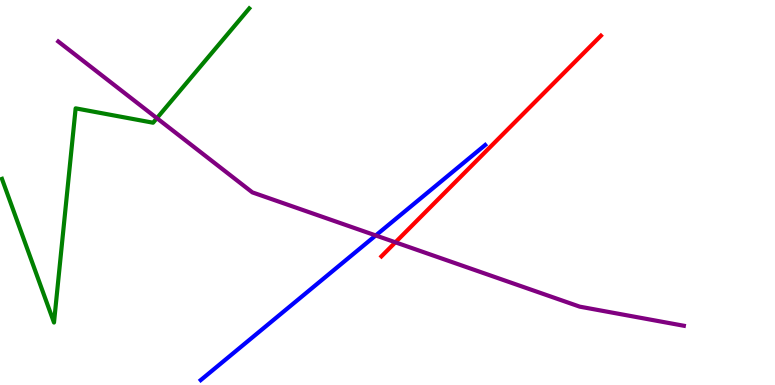[{'lines': ['blue', 'red'], 'intersections': []}, {'lines': ['green', 'red'], 'intersections': []}, {'lines': ['purple', 'red'], 'intersections': [{'x': 5.1, 'y': 3.71}]}, {'lines': ['blue', 'green'], 'intersections': []}, {'lines': ['blue', 'purple'], 'intersections': [{'x': 4.85, 'y': 3.88}]}, {'lines': ['green', 'purple'], 'intersections': [{'x': 2.02, 'y': 6.93}]}]